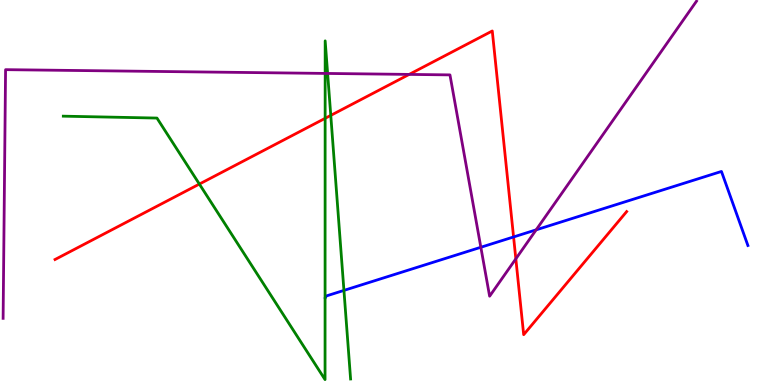[{'lines': ['blue', 'red'], 'intersections': [{'x': 6.63, 'y': 3.85}]}, {'lines': ['green', 'red'], 'intersections': [{'x': 2.57, 'y': 5.22}, {'x': 4.2, 'y': 6.93}, {'x': 4.27, 'y': 7.0}]}, {'lines': ['purple', 'red'], 'intersections': [{'x': 5.28, 'y': 8.07}, {'x': 6.66, 'y': 3.28}]}, {'lines': ['blue', 'green'], 'intersections': [{'x': 4.44, 'y': 2.46}]}, {'lines': ['blue', 'purple'], 'intersections': [{'x': 6.2, 'y': 3.58}, {'x': 6.92, 'y': 4.03}]}, {'lines': ['green', 'purple'], 'intersections': [{'x': 4.2, 'y': 8.09}, {'x': 4.23, 'y': 8.09}]}]